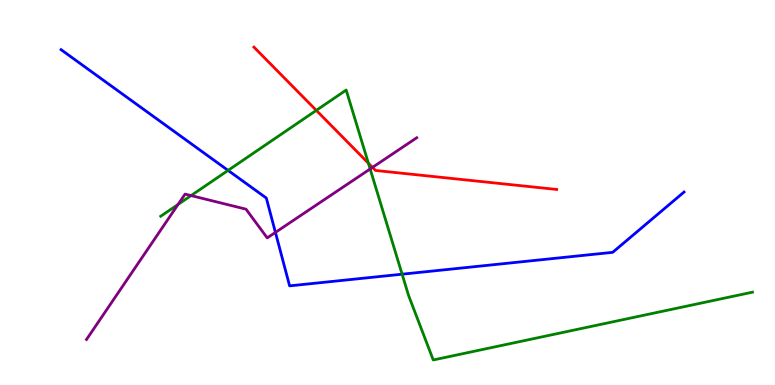[{'lines': ['blue', 'red'], 'intersections': []}, {'lines': ['green', 'red'], 'intersections': [{'x': 4.08, 'y': 7.13}, {'x': 4.75, 'y': 5.76}]}, {'lines': ['purple', 'red'], 'intersections': [{'x': 4.81, 'y': 5.65}]}, {'lines': ['blue', 'green'], 'intersections': [{'x': 2.94, 'y': 5.57}, {'x': 5.19, 'y': 2.88}]}, {'lines': ['blue', 'purple'], 'intersections': [{'x': 3.55, 'y': 3.96}]}, {'lines': ['green', 'purple'], 'intersections': [{'x': 2.3, 'y': 4.69}, {'x': 2.47, 'y': 4.92}, {'x': 4.78, 'y': 5.61}]}]